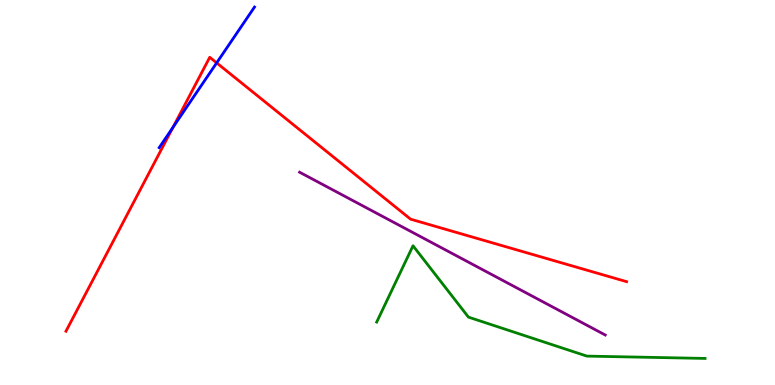[{'lines': ['blue', 'red'], 'intersections': [{'x': 2.23, 'y': 6.7}, {'x': 2.8, 'y': 8.37}]}, {'lines': ['green', 'red'], 'intersections': []}, {'lines': ['purple', 'red'], 'intersections': []}, {'lines': ['blue', 'green'], 'intersections': []}, {'lines': ['blue', 'purple'], 'intersections': []}, {'lines': ['green', 'purple'], 'intersections': []}]